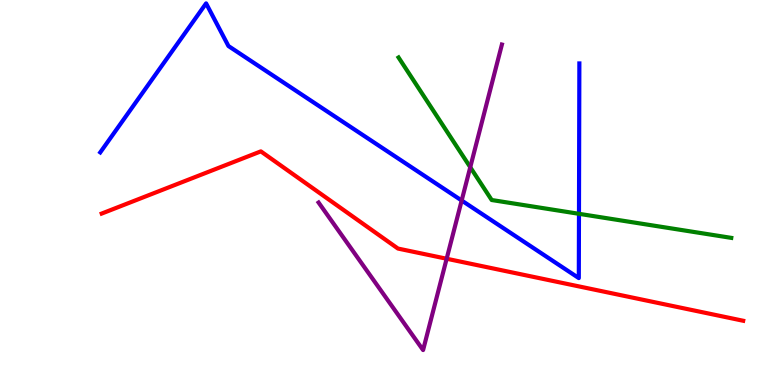[{'lines': ['blue', 'red'], 'intersections': []}, {'lines': ['green', 'red'], 'intersections': []}, {'lines': ['purple', 'red'], 'intersections': [{'x': 5.76, 'y': 3.28}]}, {'lines': ['blue', 'green'], 'intersections': [{'x': 7.47, 'y': 4.45}]}, {'lines': ['blue', 'purple'], 'intersections': [{'x': 5.96, 'y': 4.79}]}, {'lines': ['green', 'purple'], 'intersections': [{'x': 6.07, 'y': 5.66}]}]